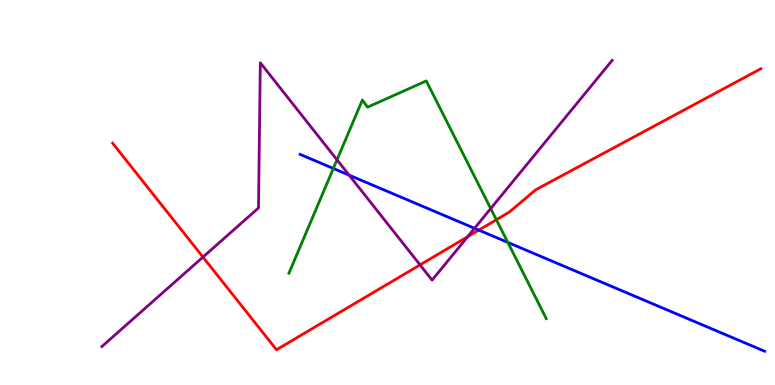[{'lines': ['blue', 'red'], 'intersections': [{'x': 6.18, 'y': 4.02}]}, {'lines': ['green', 'red'], 'intersections': [{'x': 6.4, 'y': 4.29}]}, {'lines': ['purple', 'red'], 'intersections': [{'x': 2.62, 'y': 3.32}, {'x': 5.42, 'y': 3.12}, {'x': 6.03, 'y': 3.85}]}, {'lines': ['blue', 'green'], 'intersections': [{'x': 4.3, 'y': 5.62}, {'x': 6.55, 'y': 3.7}]}, {'lines': ['blue', 'purple'], 'intersections': [{'x': 4.5, 'y': 5.45}, {'x': 6.12, 'y': 4.07}]}, {'lines': ['green', 'purple'], 'intersections': [{'x': 4.35, 'y': 5.85}, {'x': 6.33, 'y': 4.58}]}]